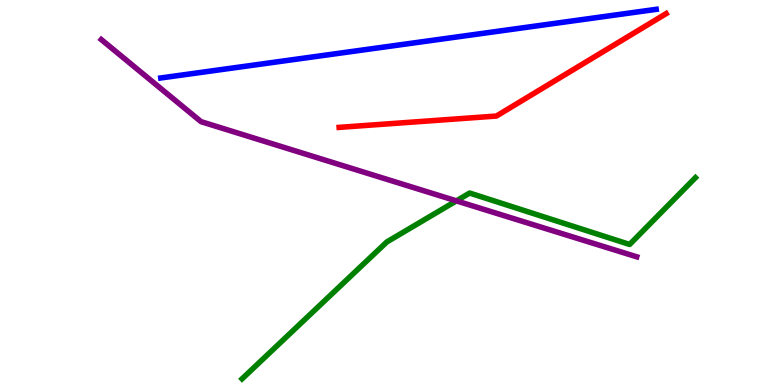[{'lines': ['blue', 'red'], 'intersections': []}, {'lines': ['green', 'red'], 'intersections': []}, {'lines': ['purple', 'red'], 'intersections': []}, {'lines': ['blue', 'green'], 'intersections': []}, {'lines': ['blue', 'purple'], 'intersections': []}, {'lines': ['green', 'purple'], 'intersections': [{'x': 5.89, 'y': 4.78}]}]